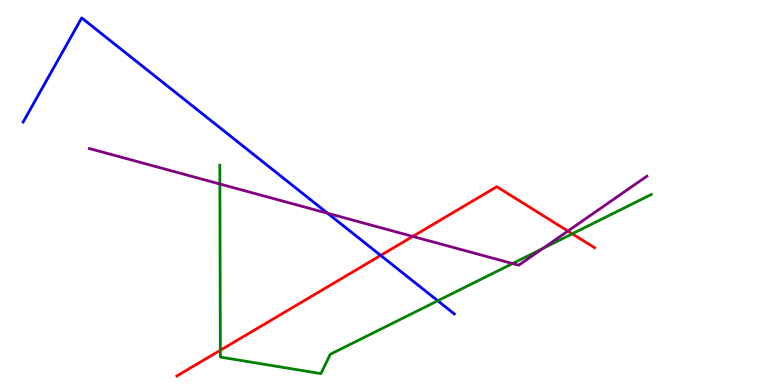[{'lines': ['blue', 'red'], 'intersections': [{'x': 4.91, 'y': 3.37}]}, {'lines': ['green', 'red'], 'intersections': [{'x': 2.84, 'y': 0.903}, {'x': 7.38, 'y': 3.93}]}, {'lines': ['purple', 'red'], 'intersections': [{'x': 5.33, 'y': 3.86}, {'x': 7.33, 'y': 4.0}]}, {'lines': ['blue', 'green'], 'intersections': [{'x': 5.65, 'y': 2.19}]}, {'lines': ['blue', 'purple'], 'intersections': [{'x': 4.23, 'y': 4.46}]}, {'lines': ['green', 'purple'], 'intersections': [{'x': 2.84, 'y': 5.22}, {'x': 6.61, 'y': 3.15}, {'x': 7.0, 'y': 3.55}]}]